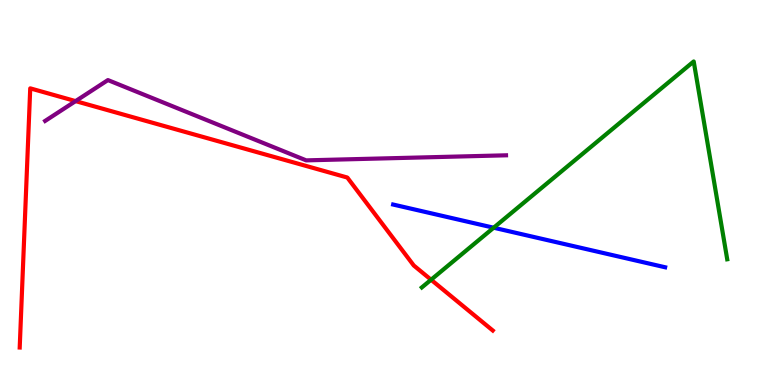[{'lines': ['blue', 'red'], 'intersections': []}, {'lines': ['green', 'red'], 'intersections': [{'x': 5.56, 'y': 2.73}]}, {'lines': ['purple', 'red'], 'intersections': [{'x': 0.975, 'y': 7.37}]}, {'lines': ['blue', 'green'], 'intersections': [{'x': 6.37, 'y': 4.09}]}, {'lines': ['blue', 'purple'], 'intersections': []}, {'lines': ['green', 'purple'], 'intersections': []}]